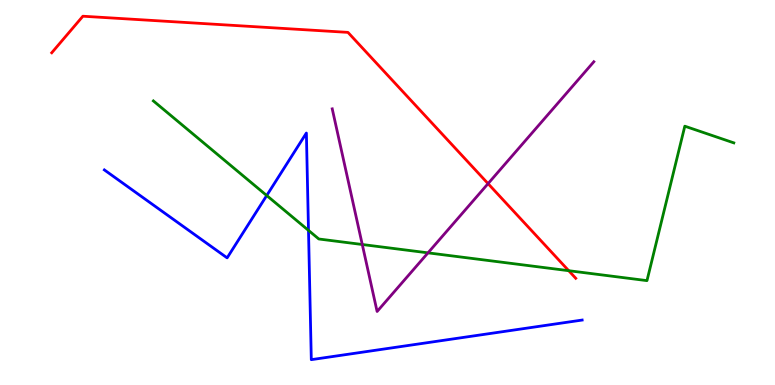[{'lines': ['blue', 'red'], 'intersections': []}, {'lines': ['green', 'red'], 'intersections': [{'x': 7.34, 'y': 2.97}]}, {'lines': ['purple', 'red'], 'intersections': [{'x': 6.3, 'y': 5.23}]}, {'lines': ['blue', 'green'], 'intersections': [{'x': 3.44, 'y': 4.92}, {'x': 3.98, 'y': 4.02}]}, {'lines': ['blue', 'purple'], 'intersections': []}, {'lines': ['green', 'purple'], 'intersections': [{'x': 4.67, 'y': 3.65}, {'x': 5.52, 'y': 3.43}]}]